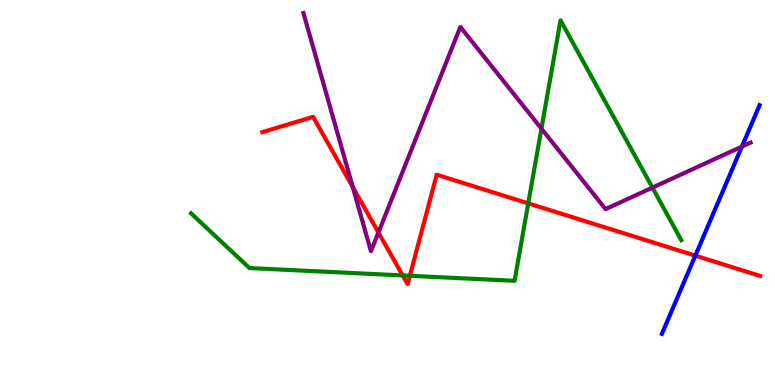[{'lines': ['blue', 'red'], 'intersections': [{'x': 8.97, 'y': 3.36}]}, {'lines': ['green', 'red'], 'intersections': [{'x': 5.2, 'y': 2.85}, {'x': 5.29, 'y': 2.84}, {'x': 6.82, 'y': 4.72}]}, {'lines': ['purple', 'red'], 'intersections': [{'x': 4.55, 'y': 5.14}, {'x': 4.88, 'y': 3.96}]}, {'lines': ['blue', 'green'], 'intersections': []}, {'lines': ['blue', 'purple'], 'intersections': [{'x': 9.57, 'y': 6.19}]}, {'lines': ['green', 'purple'], 'intersections': [{'x': 6.99, 'y': 6.66}, {'x': 8.42, 'y': 5.13}]}]